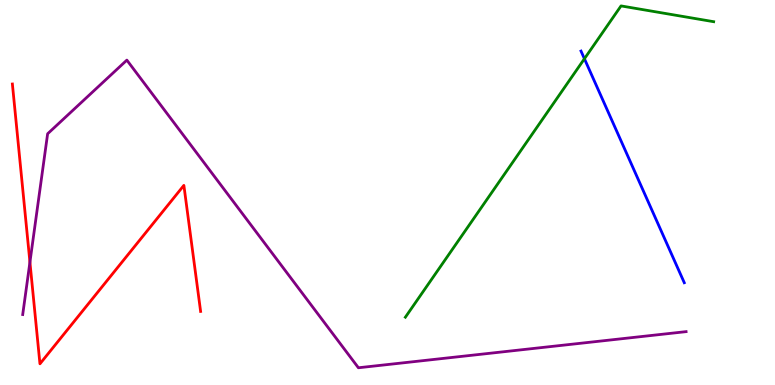[{'lines': ['blue', 'red'], 'intersections': []}, {'lines': ['green', 'red'], 'intersections': []}, {'lines': ['purple', 'red'], 'intersections': [{'x': 0.386, 'y': 3.19}]}, {'lines': ['blue', 'green'], 'intersections': [{'x': 7.54, 'y': 8.47}]}, {'lines': ['blue', 'purple'], 'intersections': []}, {'lines': ['green', 'purple'], 'intersections': []}]